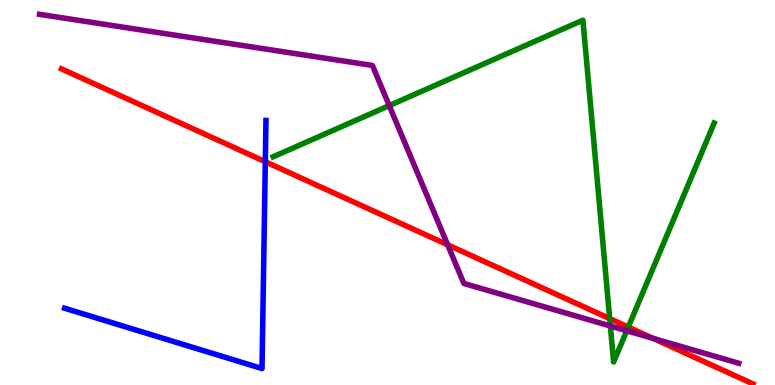[{'lines': ['blue', 'red'], 'intersections': [{'x': 3.42, 'y': 5.8}]}, {'lines': ['green', 'red'], 'intersections': [{'x': 7.87, 'y': 1.72}, {'x': 8.11, 'y': 1.5}]}, {'lines': ['purple', 'red'], 'intersections': [{'x': 5.78, 'y': 3.64}, {'x': 8.43, 'y': 1.21}]}, {'lines': ['blue', 'green'], 'intersections': []}, {'lines': ['blue', 'purple'], 'intersections': []}, {'lines': ['green', 'purple'], 'intersections': [{'x': 5.02, 'y': 7.26}, {'x': 7.88, 'y': 1.53}, {'x': 8.09, 'y': 1.41}]}]